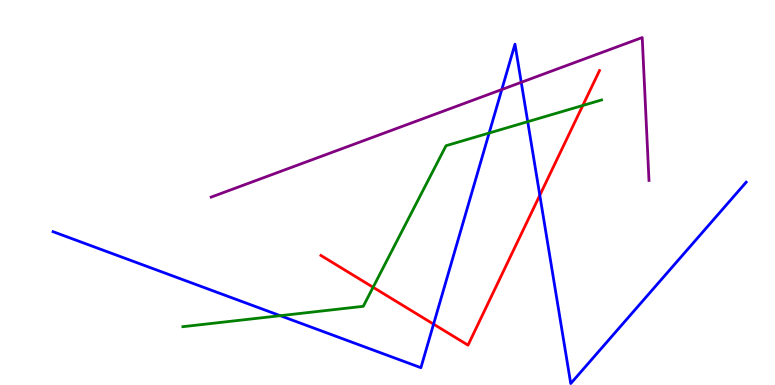[{'lines': ['blue', 'red'], 'intersections': [{'x': 5.59, 'y': 1.58}, {'x': 6.97, 'y': 4.93}]}, {'lines': ['green', 'red'], 'intersections': [{'x': 4.81, 'y': 2.54}, {'x': 7.52, 'y': 7.26}]}, {'lines': ['purple', 'red'], 'intersections': []}, {'lines': ['blue', 'green'], 'intersections': [{'x': 3.62, 'y': 1.8}, {'x': 6.31, 'y': 6.54}, {'x': 6.81, 'y': 6.84}]}, {'lines': ['blue', 'purple'], 'intersections': [{'x': 6.47, 'y': 7.67}, {'x': 6.73, 'y': 7.86}]}, {'lines': ['green', 'purple'], 'intersections': []}]